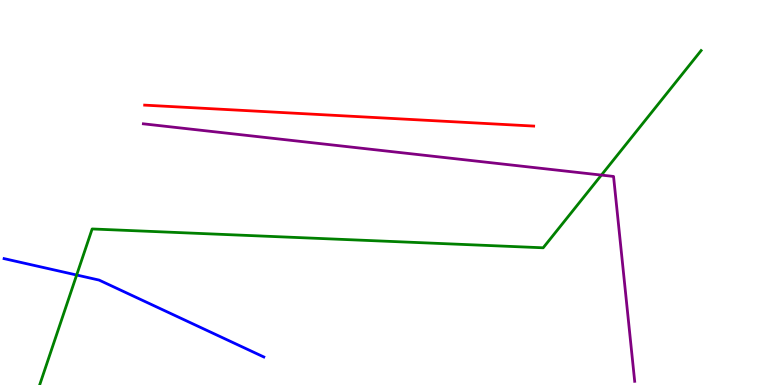[{'lines': ['blue', 'red'], 'intersections': []}, {'lines': ['green', 'red'], 'intersections': []}, {'lines': ['purple', 'red'], 'intersections': []}, {'lines': ['blue', 'green'], 'intersections': [{'x': 0.989, 'y': 2.86}]}, {'lines': ['blue', 'purple'], 'intersections': []}, {'lines': ['green', 'purple'], 'intersections': [{'x': 7.76, 'y': 5.45}]}]